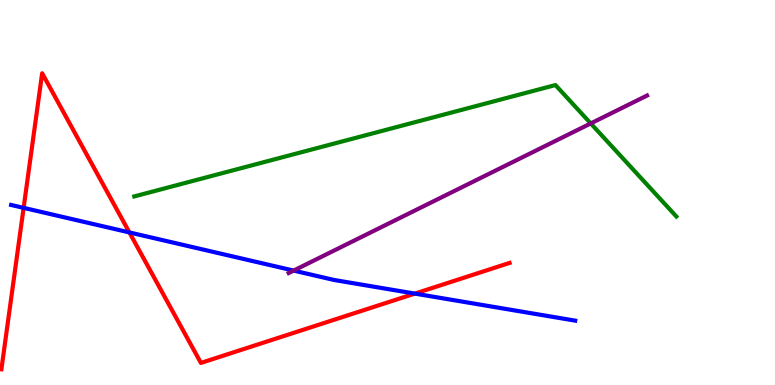[{'lines': ['blue', 'red'], 'intersections': [{'x': 0.305, 'y': 4.6}, {'x': 1.67, 'y': 3.96}, {'x': 5.35, 'y': 2.37}]}, {'lines': ['green', 'red'], 'intersections': []}, {'lines': ['purple', 'red'], 'intersections': []}, {'lines': ['blue', 'green'], 'intersections': []}, {'lines': ['blue', 'purple'], 'intersections': [{'x': 3.79, 'y': 2.97}]}, {'lines': ['green', 'purple'], 'intersections': [{'x': 7.62, 'y': 6.79}]}]